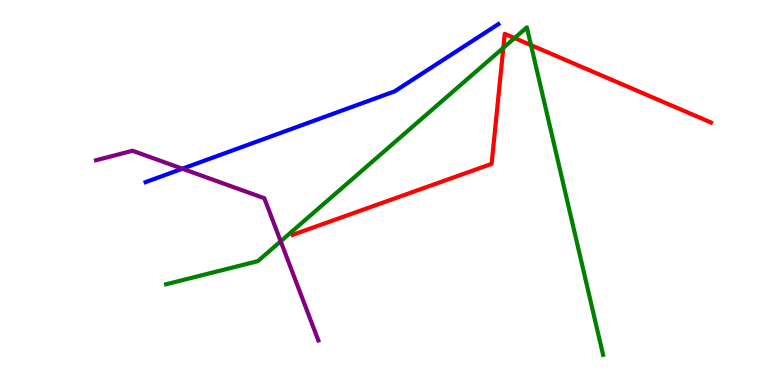[{'lines': ['blue', 'red'], 'intersections': []}, {'lines': ['green', 'red'], 'intersections': [{'x': 6.49, 'y': 8.76}, {'x': 6.64, 'y': 9.01}, {'x': 6.85, 'y': 8.83}]}, {'lines': ['purple', 'red'], 'intersections': []}, {'lines': ['blue', 'green'], 'intersections': []}, {'lines': ['blue', 'purple'], 'intersections': [{'x': 2.35, 'y': 5.62}]}, {'lines': ['green', 'purple'], 'intersections': [{'x': 3.62, 'y': 3.73}]}]